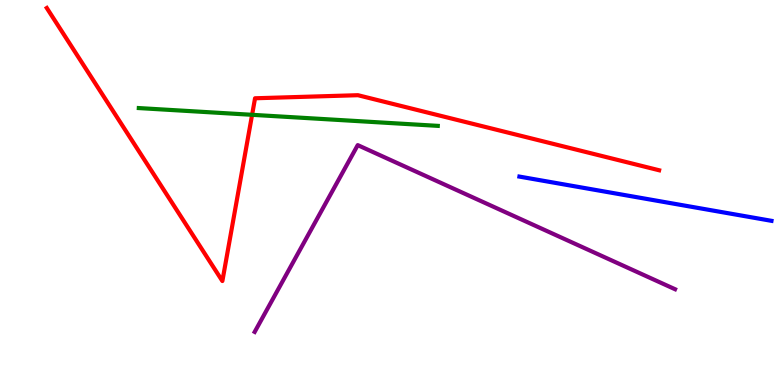[{'lines': ['blue', 'red'], 'intersections': []}, {'lines': ['green', 'red'], 'intersections': [{'x': 3.25, 'y': 7.02}]}, {'lines': ['purple', 'red'], 'intersections': []}, {'lines': ['blue', 'green'], 'intersections': []}, {'lines': ['blue', 'purple'], 'intersections': []}, {'lines': ['green', 'purple'], 'intersections': []}]